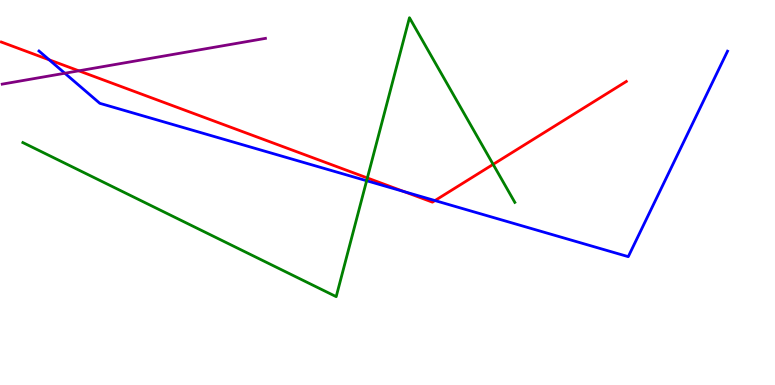[{'lines': ['blue', 'red'], 'intersections': [{'x': 0.635, 'y': 8.45}, {'x': 5.21, 'y': 5.02}, {'x': 5.61, 'y': 4.79}]}, {'lines': ['green', 'red'], 'intersections': [{'x': 4.74, 'y': 5.38}, {'x': 6.36, 'y': 5.73}]}, {'lines': ['purple', 'red'], 'intersections': [{'x': 1.02, 'y': 8.16}]}, {'lines': ['blue', 'green'], 'intersections': [{'x': 4.73, 'y': 5.31}]}, {'lines': ['blue', 'purple'], 'intersections': [{'x': 0.837, 'y': 8.1}]}, {'lines': ['green', 'purple'], 'intersections': []}]